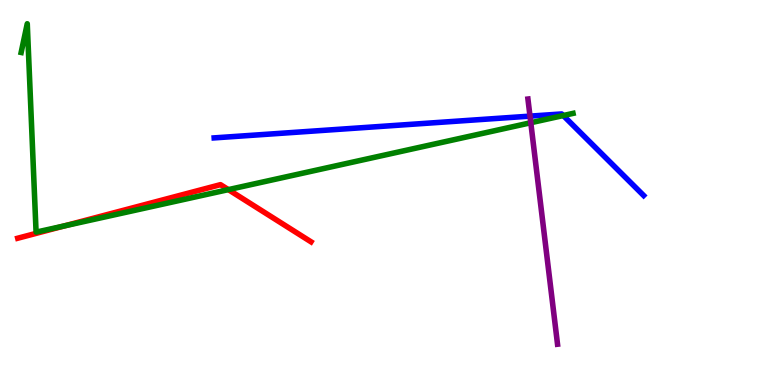[{'lines': ['blue', 'red'], 'intersections': []}, {'lines': ['green', 'red'], 'intersections': [{'x': 0.831, 'y': 4.13}, {'x': 2.95, 'y': 5.07}]}, {'lines': ['purple', 'red'], 'intersections': []}, {'lines': ['blue', 'green'], 'intersections': [{'x': 7.27, 'y': 7.0}]}, {'lines': ['blue', 'purple'], 'intersections': [{'x': 6.84, 'y': 6.98}]}, {'lines': ['green', 'purple'], 'intersections': [{'x': 6.85, 'y': 6.81}]}]